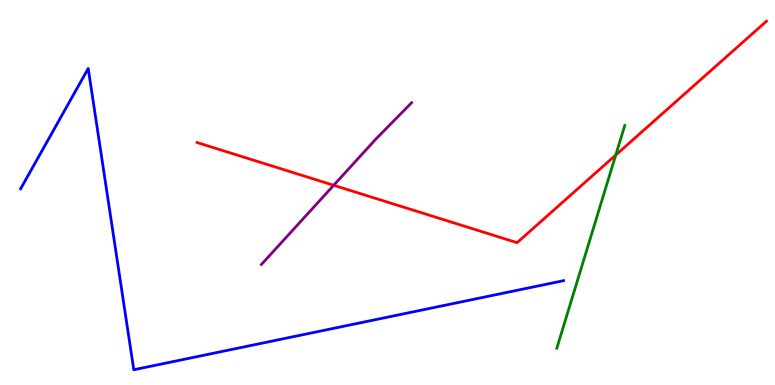[{'lines': ['blue', 'red'], 'intersections': []}, {'lines': ['green', 'red'], 'intersections': [{'x': 7.95, 'y': 5.97}]}, {'lines': ['purple', 'red'], 'intersections': [{'x': 4.31, 'y': 5.19}]}, {'lines': ['blue', 'green'], 'intersections': []}, {'lines': ['blue', 'purple'], 'intersections': []}, {'lines': ['green', 'purple'], 'intersections': []}]